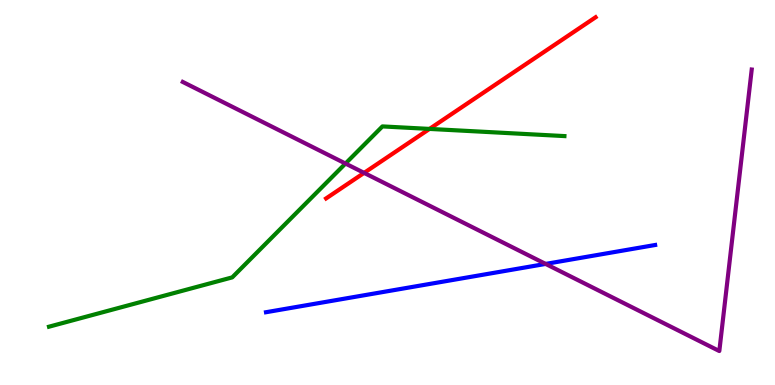[{'lines': ['blue', 'red'], 'intersections': []}, {'lines': ['green', 'red'], 'intersections': [{'x': 5.54, 'y': 6.65}]}, {'lines': ['purple', 'red'], 'intersections': [{'x': 4.7, 'y': 5.51}]}, {'lines': ['blue', 'green'], 'intersections': []}, {'lines': ['blue', 'purple'], 'intersections': [{'x': 7.04, 'y': 3.14}]}, {'lines': ['green', 'purple'], 'intersections': [{'x': 4.46, 'y': 5.75}]}]